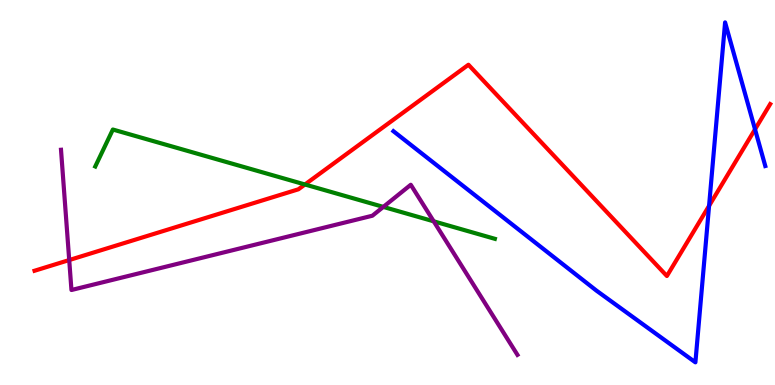[{'lines': ['blue', 'red'], 'intersections': [{'x': 9.15, 'y': 4.65}, {'x': 9.74, 'y': 6.64}]}, {'lines': ['green', 'red'], 'intersections': [{'x': 3.93, 'y': 5.21}]}, {'lines': ['purple', 'red'], 'intersections': [{'x': 0.893, 'y': 3.25}]}, {'lines': ['blue', 'green'], 'intersections': []}, {'lines': ['blue', 'purple'], 'intersections': []}, {'lines': ['green', 'purple'], 'intersections': [{'x': 4.95, 'y': 4.63}, {'x': 5.6, 'y': 4.25}]}]